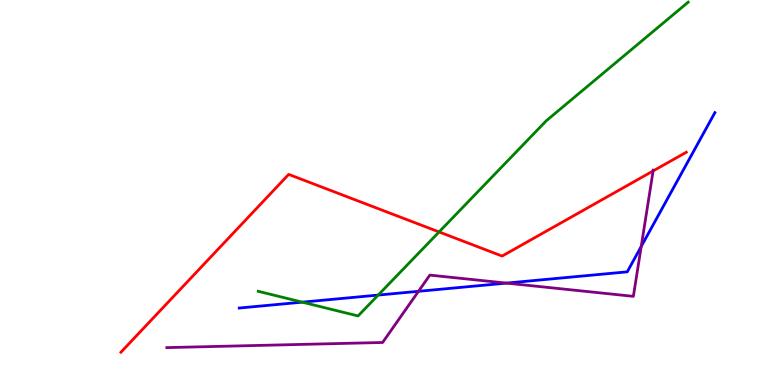[{'lines': ['blue', 'red'], 'intersections': []}, {'lines': ['green', 'red'], 'intersections': [{'x': 5.67, 'y': 3.98}]}, {'lines': ['purple', 'red'], 'intersections': [{'x': 8.43, 'y': 5.56}]}, {'lines': ['blue', 'green'], 'intersections': [{'x': 3.9, 'y': 2.15}, {'x': 4.88, 'y': 2.34}]}, {'lines': ['blue', 'purple'], 'intersections': [{'x': 5.4, 'y': 2.43}, {'x': 6.54, 'y': 2.65}, {'x': 8.27, 'y': 3.6}]}, {'lines': ['green', 'purple'], 'intersections': []}]